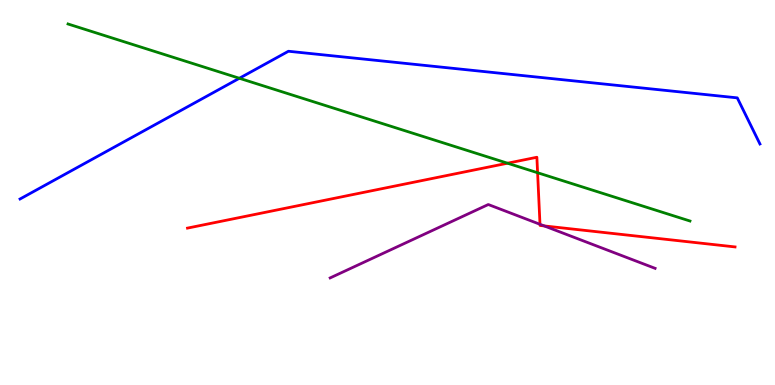[{'lines': ['blue', 'red'], 'intersections': []}, {'lines': ['green', 'red'], 'intersections': [{'x': 6.55, 'y': 5.76}, {'x': 6.94, 'y': 5.51}]}, {'lines': ['purple', 'red'], 'intersections': [{'x': 6.97, 'y': 4.17}, {'x': 7.02, 'y': 4.13}]}, {'lines': ['blue', 'green'], 'intersections': [{'x': 3.09, 'y': 7.97}]}, {'lines': ['blue', 'purple'], 'intersections': []}, {'lines': ['green', 'purple'], 'intersections': []}]